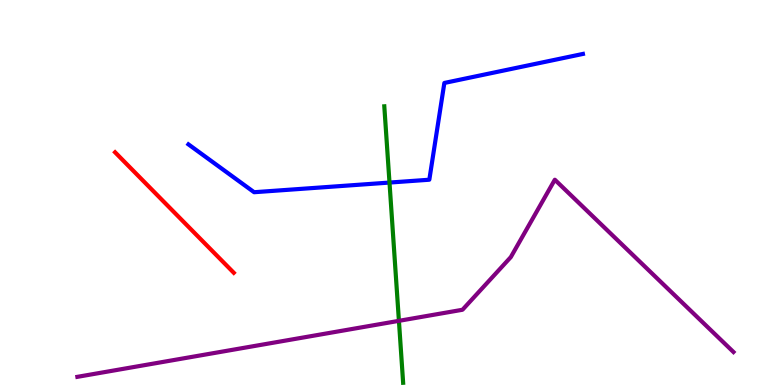[{'lines': ['blue', 'red'], 'intersections': []}, {'lines': ['green', 'red'], 'intersections': []}, {'lines': ['purple', 'red'], 'intersections': []}, {'lines': ['blue', 'green'], 'intersections': [{'x': 5.03, 'y': 5.26}]}, {'lines': ['blue', 'purple'], 'intersections': []}, {'lines': ['green', 'purple'], 'intersections': [{'x': 5.15, 'y': 1.67}]}]